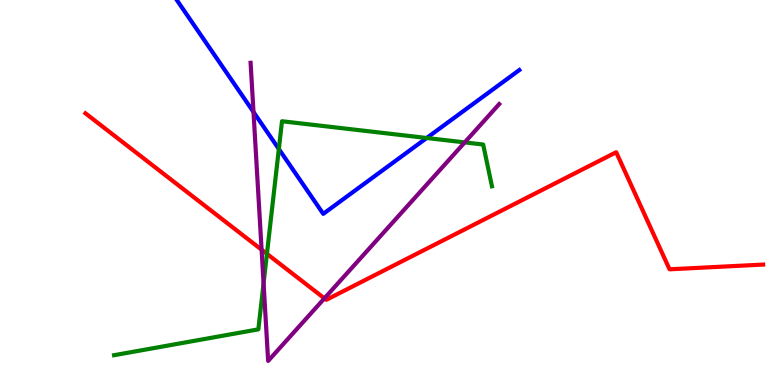[{'lines': ['blue', 'red'], 'intersections': []}, {'lines': ['green', 'red'], 'intersections': [{'x': 3.44, 'y': 3.41}]}, {'lines': ['purple', 'red'], 'intersections': [{'x': 3.38, 'y': 3.51}, {'x': 4.19, 'y': 2.25}]}, {'lines': ['blue', 'green'], 'intersections': [{'x': 3.6, 'y': 6.13}, {'x': 5.51, 'y': 6.42}]}, {'lines': ['blue', 'purple'], 'intersections': [{'x': 3.27, 'y': 7.09}]}, {'lines': ['green', 'purple'], 'intersections': [{'x': 3.4, 'y': 2.64}, {'x': 6.0, 'y': 6.3}]}]